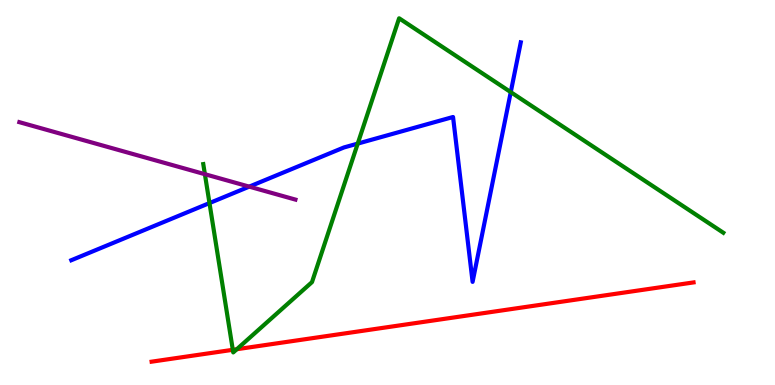[{'lines': ['blue', 'red'], 'intersections': []}, {'lines': ['green', 'red'], 'intersections': [{'x': 3.0, 'y': 0.914}, {'x': 3.06, 'y': 0.929}]}, {'lines': ['purple', 'red'], 'intersections': []}, {'lines': ['blue', 'green'], 'intersections': [{'x': 2.7, 'y': 4.73}, {'x': 4.62, 'y': 6.27}, {'x': 6.59, 'y': 7.61}]}, {'lines': ['blue', 'purple'], 'intersections': [{'x': 3.22, 'y': 5.15}]}, {'lines': ['green', 'purple'], 'intersections': [{'x': 2.64, 'y': 5.48}]}]